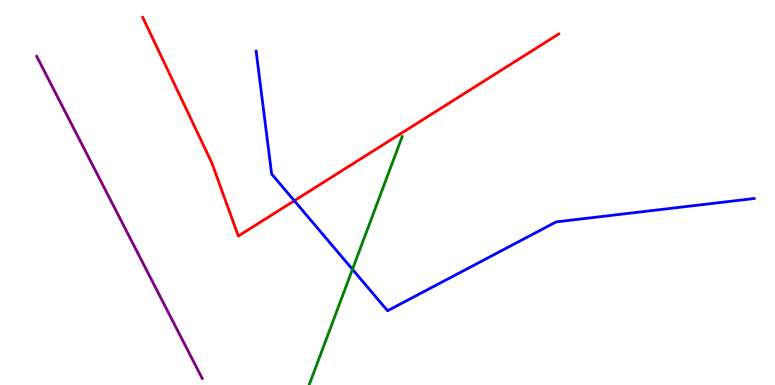[{'lines': ['blue', 'red'], 'intersections': [{'x': 3.8, 'y': 4.79}]}, {'lines': ['green', 'red'], 'intersections': []}, {'lines': ['purple', 'red'], 'intersections': []}, {'lines': ['blue', 'green'], 'intersections': [{'x': 4.55, 'y': 3.0}]}, {'lines': ['blue', 'purple'], 'intersections': []}, {'lines': ['green', 'purple'], 'intersections': []}]